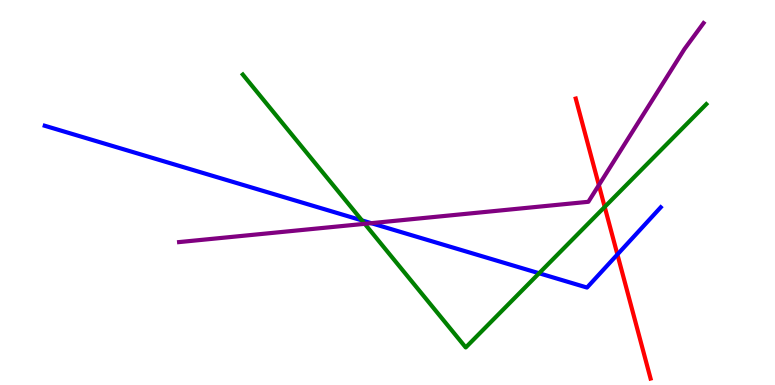[{'lines': ['blue', 'red'], 'intersections': [{'x': 7.97, 'y': 3.39}]}, {'lines': ['green', 'red'], 'intersections': [{'x': 7.8, 'y': 4.63}]}, {'lines': ['purple', 'red'], 'intersections': [{'x': 7.73, 'y': 5.19}]}, {'lines': ['blue', 'green'], 'intersections': [{'x': 4.67, 'y': 4.28}, {'x': 6.96, 'y': 2.9}]}, {'lines': ['blue', 'purple'], 'intersections': [{'x': 4.79, 'y': 4.2}]}, {'lines': ['green', 'purple'], 'intersections': [{'x': 4.71, 'y': 4.19}]}]